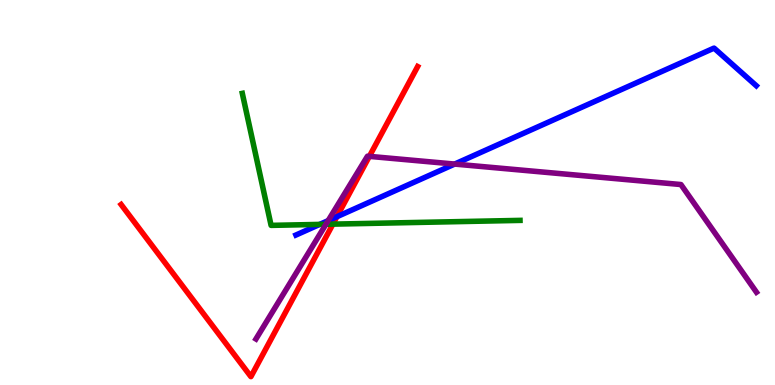[{'lines': ['blue', 'red'], 'intersections': [{'x': 4.35, 'y': 4.37}]}, {'lines': ['green', 'red'], 'intersections': [{'x': 4.3, 'y': 4.18}]}, {'lines': ['purple', 'red'], 'intersections': [{'x': 4.77, 'y': 5.94}]}, {'lines': ['blue', 'green'], 'intersections': [{'x': 4.13, 'y': 4.17}]}, {'lines': ['blue', 'purple'], 'intersections': [{'x': 4.23, 'y': 4.27}, {'x': 5.87, 'y': 5.74}]}, {'lines': ['green', 'purple'], 'intersections': [{'x': 4.21, 'y': 4.17}]}]